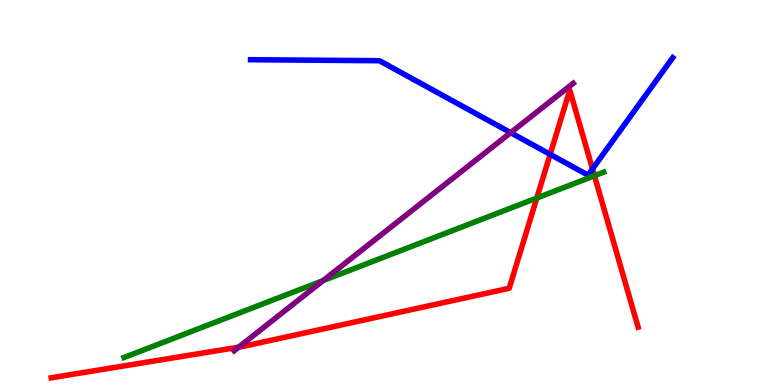[{'lines': ['blue', 'red'], 'intersections': [{'x': 7.1, 'y': 5.99}, {'x': 7.64, 'y': 5.61}]}, {'lines': ['green', 'red'], 'intersections': [{'x': 6.93, 'y': 4.86}, {'x': 7.67, 'y': 5.44}]}, {'lines': ['purple', 'red'], 'intersections': [{'x': 3.08, 'y': 0.983}]}, {'lines': ['blue', 'green'], 'intersections': []}, {'lines': ['blue', 'purple'], 'intersections': [{'x': 6.59, 'y': 6.55}]}, {'lines': ['green', 'purple'], 'intersections': [{'x': 4.17, 'y': 2.71}]}]